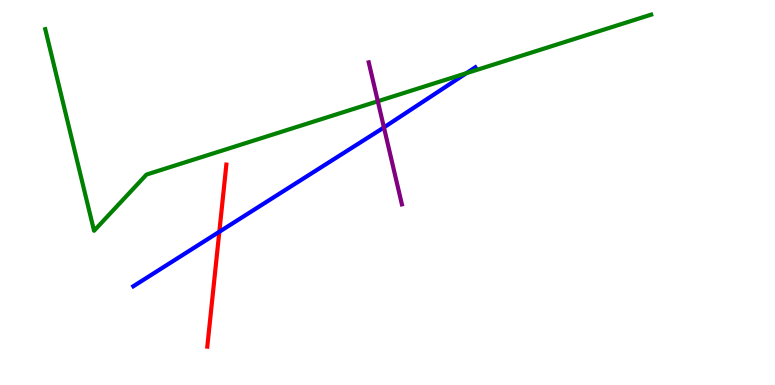[{'lines': ['blue', 'red'], 'intersections': [{'x': 2.83, 'y': 3.98}]}, {'lines': ['green', 'red'], 'intersections': []}, {'lines': ['purple', 'red'], 'intersections': []}, {'lines': ['blue', 'green'], 'intersections': [{'x': 6.02, 'y': 8.1}]}, {'lines': ['blue', 'purple'], 'intersections': [{'x': 4.95, 'y': 6.69}]}, {'lines': ['green', 'purple'], 'intersections': [{'x': 4.88, 'y': 7.37}]}]